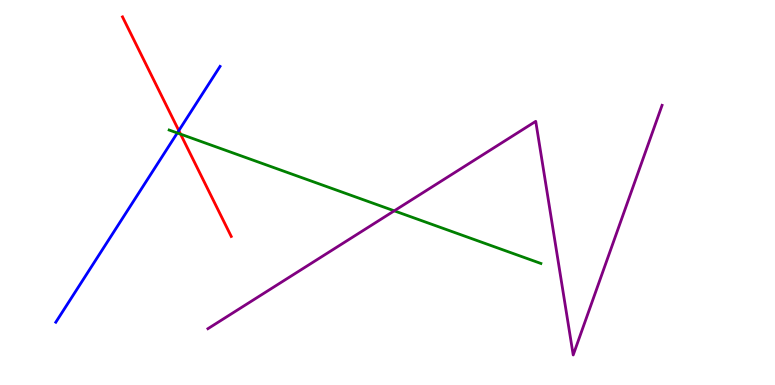[{'lines': ['blue', 'red'], 'intersections': [{'x': 2.31, 'y': 6.61}]}, {'lines': ['green', 'red'], 'intersections': [{'x': 2.33, 'y': 6.52}]}, {'lines': ['purple', 'red'], 'intersections': []}, {'lines': ['blue', 'green'], 'intersections': [{'x': 2.29, 'y': 6.55}]}, {'lines': ['blue', 'purple'], 'intersections': []}, {'lines': ['green', 'purple'], 'intersections': [{'x': 5.09, 'y': 4.52}]}]